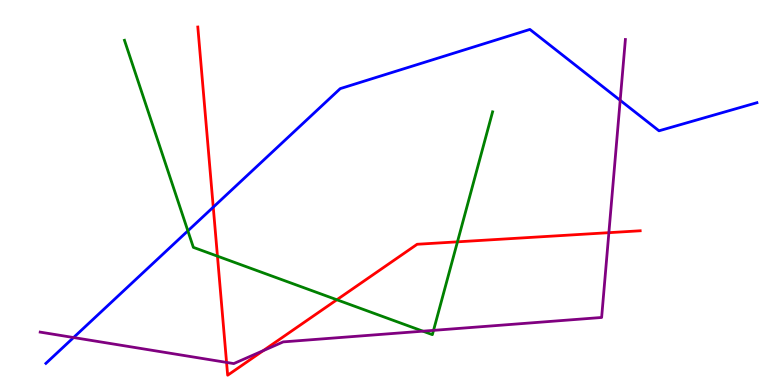[{'lines': ['blue', 'red'], 'intersections': [{'x': 2.75, 'y': 4.62}]}, {'lines': ['green', 'red'], 'intersections': [{'x': 2.81, 'y': 3.35}, {'x': 4.35, 'y': 2.21}, {'x': 5.9, 'y': 3.72}]}, {'lines': ['purple', 'red'], 'intersections': [{'x': 2.92, 'y': 0.587}, {'x': 3.4, 'y': 0.891}, {'x': 7.86, 'y': 3.96}]}, {'lines': ['blue', 'green'], 'intersections': [{'x': 2.42, 'y': 4.0}]}, {'lines': ['blue', 'purple'], 'intersections': [{'x': 0.949, 'y': 1.23}, {'x': 8.0, 'y': 7.39}]}, {'lines': ['green', 'purple'], 'intersections': [{'x': 5.46, 'y': 1.4}, {'x': 5.59, 'y': 1.42}]}]